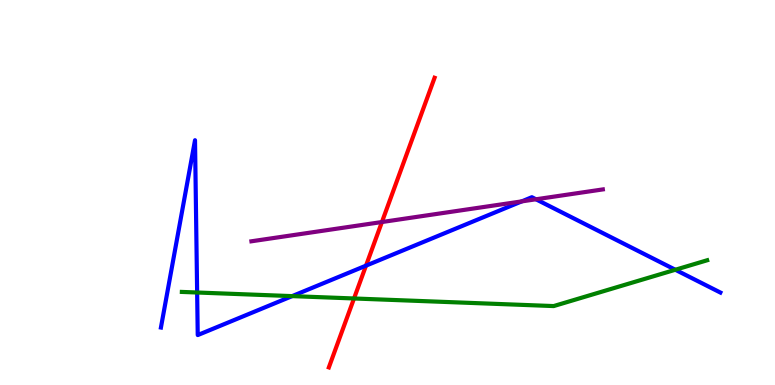[{'lines': ['blue', 'red'], 'intersections': [{'x': 4.72, 'y': 3.1}]}, {'lines': ['green', 'red'], 'intersections': [{'x': 4.57, 'y': 2.25}]}, {'lines': ['purple', 'red'], 'intersections': [{'x': 4.93, 'y': 4.23}]}, {'lines': ['blue', 'green'], 'intersections': [{'x': 2.54, 'y': 2.4}, {'x': 3.77, 'y': 2.31}, {'x': 8.71, 'y': 2.99}]}, {'lines': ['blue', 'purple'], 'intersections': [{'x': 6.73, 'y': 4.77}, {'x': 6.92, 'y': 4.82}]}, {'lines': ['green', 'purple'], 'intersections': []}]